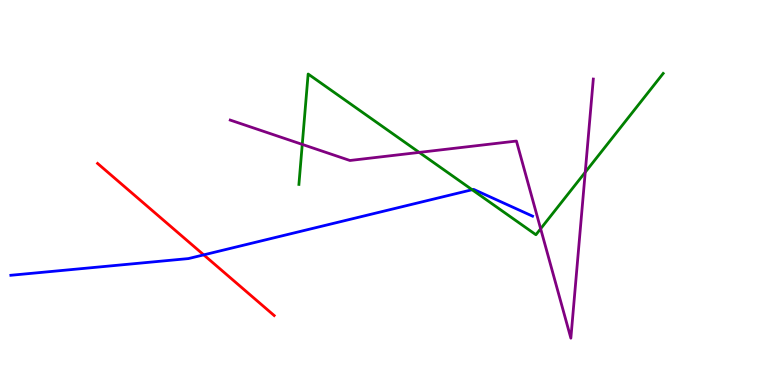[{'lines': ['blue', 'red'], 'intersections': [{'x': 2.63, 'y': 3.38}]}, {'lines': ['green', 'red'], 'intersections': []}, {'lines': ['purple', 'red'], 'intersections': []}, {'lines': ['blue', 'green'], 'intersections': [{'x': 6.09, 'y': 5.07}]}, {'lines': ['blue', 'purple'], 'intersections': []}, {'lines': ['green', 'purple'], 'intersections': [{'x': 3.9, 'y': 6.25}, {'x': 5.41, 'y': 6.04}, {'x': 6.98, 'y': 4.06}, {'x': 7.55, 'y': 5.53}]}]